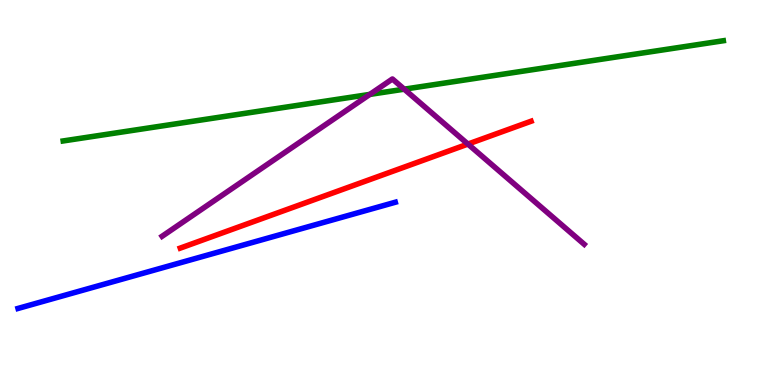[{'lines': ['blue', 'red'], 'intersections': []}, {'lines': ['green', 'red'], 'intersections': []}, {'lines': ['purple', 'red'], 'intersections': [{'x': 6.04, 'y': 6.26}]}, {'lines': ['blue', 'green'], 'intersections': []}, {'lines': ['blue', 'purple'], 'intersections': []}, {'lines': ['green', 'purple'], 'intersections': [{'x': 4.77, 'y': 7.55}, {'x': 5.22, 'y': 7.68}]}]